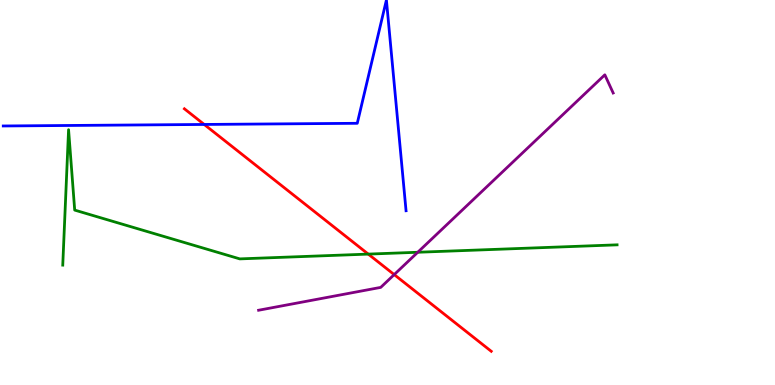[{'lines': ['blue', 'red'], 'intersections': [{'x': 2.63, 'y': 6.77}]}, {'lines': ['green', 'red'], 'intersections': [{'x': 4.75, 'y': 3.4}]}, {'lines': ['purple', 'red'], 'intersections': [{'x': 5.09, 'y': 2.87}]}, {'lines': ['blue', 'green'], 'intersections': []}, {'lines': ['blue', 'purple'], 'intersections': []}, {'lines': ['green', 'purple'], 'intersections': [{'x': 5.39, 'y': 3.45}]}]